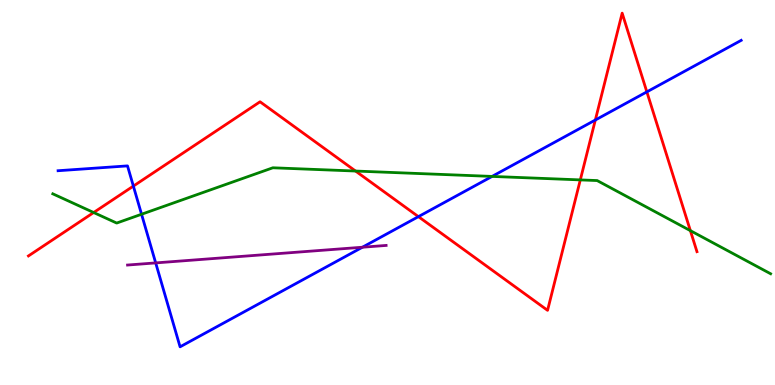[{'lines': ['blue', 'red'], 'intersections': [{'x': 1.72, 'y': 5.17}, {'x': 5.4, 'y': 4.37}, {'x': 7.68, 'y': 6.88}, {'x': 8.35, 'y': 7.61}]}, {'lines': ['green', 'red'], 'intersections': [{'x': 1.21, 'y': 4.48}, {'x': 4.59, 'y': 5.56}, {'x': 7.49, 'y': 5.33}, {'x': 8.91, 'y': 4.01}]}, {'lines': ['purple', 'red'], 'intersections': []}, {'lines': ['blue', 'green'], 'intersections': [{'x': 1.83, 'y': 4.43}, {'x': 6.35, 'y': 5.42}]}, {'lines': ['blue', 'purple'], 'intersections': [{'x': 2.01, 'y': 3.17}, {'x': 4.68, 'y': 3.58}]}, {'lines': ['green', 'purple'], 'intersections': []}]